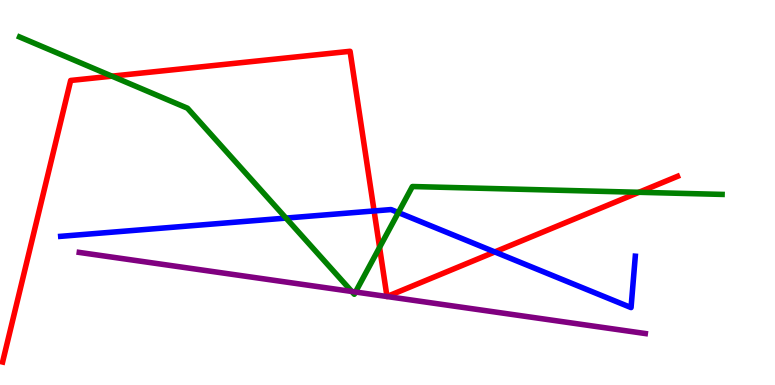[{'lines': ['blue', 'red'], 'intersections': [{'x': 4.83, 'y': 4.52}, {'x': 6.38, 'y': 3.46}]}, {'lines': ['green', 'red'], 'intersections': [{'x': 1.44, 'y': 8.02}, {'x': 4.9, 'y': 3.57}, {'x': 8.24, 'y': 5.01}]}, {'lines': ['purple', 'red'], 'intersections': [{'x': 4.99, 'y': 2.3}, {'x': 4.99, 'y': 2.3}]}, {'lines': ['blue', 'green'], 'intersections': [{'x': 3.69, 'y': 4.34}, {'x': 5.14, 'y': 4.48}]}, {'lines': ['blue', 'purple'], 'intersections': []}, {'lines': ['green', 'purple'], 'intersections': [{'x': 4.54, 'y': 2.43}, {'x': 4.59, 'y': 2.42}]}]